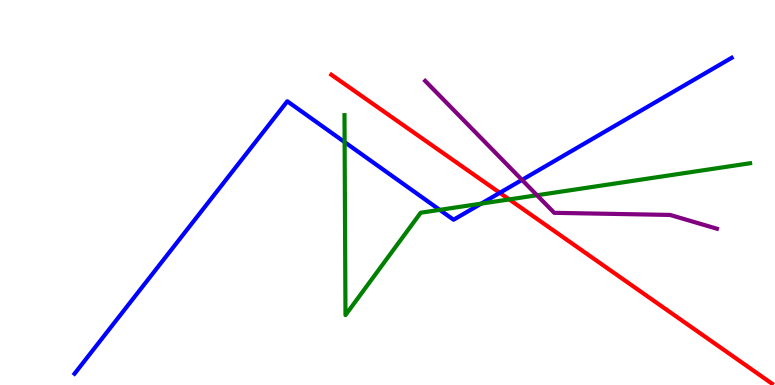[{'lines': ['blue', 'red'], 'intersections': [{'x': 6.45, 'y': 4.99}]}, {'lines': ['green', 'red'], 'intersections': [{'x': 6.57, 'y': 4.82}]}, {'lines': ['purple', 'red'], 'intersections': []}, {'lines': ['blue', 'green'], 'intersections': [{'x': 4.45, 'y': 6.31}, {'x': 5.67, 'y': 4.55}, {'x': 6.21, 'y': 4.71}]}, {'lines': ['blue', 'purple'], 'intersections': [{'x': 6.74, 'y': 5.33}]}, {'lines': ['green', 'purple'], 'intersections': [{'x': 6.93, 'y': 4.93}]}]